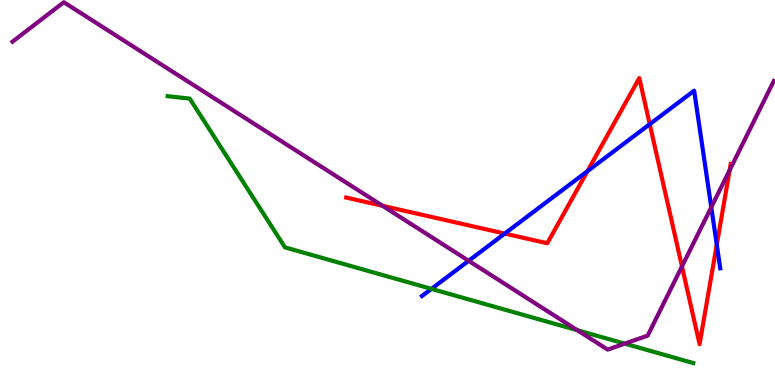[{'lines': ['blue', 'red'], 'intersections': [{'x': 6.51, 'y': 3.93}, {'x': 7.58, 'y': 5.55}, {'x': 8.38, 'y': 6.77}, {'x': 9.25, 'y': 3.64}]}, {'lines': ['green', 'red'], 'intersections': []}, {'lines': ['purple', 'red'], 'intersections': [{'x': 4.94, 'y': 4.65}, {'x': 8.8, 'y': 3.08}, {'x': 9.42, 'y': 5.58}]}, {'lines': ['blue', 'green'], 'intersections': [{'x': 5.57, 'y': 2.5}]}, {'lines': ['blue', 'purple'], 'intersections': [{'x': 6.05, 'y': 3.23}, {'x': 9.18, 'y': 4.62}]}, {'lines': ['green', 'purple'], 'intersections': [{'x': 7.45, 'y': 1.42}, {'x': 8.06, 'y': 1.07}]}]